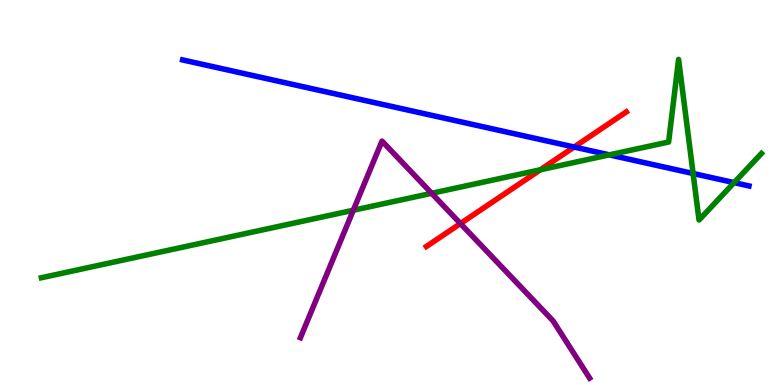[{'lines': ['blue', 'red'], 'intersections': [{'x': 7.41, 'y': 6.18}]}, {'lines': ['green', 'red'], 'intersections': [{'x': 6.97, 'y': 5.59}]}, {'lines': ['purple', 'red'], 'intersections': [{'x': 5.94, 'y': 4.19}]}, {'lines': ['blue', 'green'], 'intersections': [{'x': 7.86, 'y': 5.98}, {'x': 8.94, 'y': 5.49}, {'x': 9.47, 'y': 5.26}]}, {'lines': ['blue', 'purple'], 'intersections': []}, {'lines': ['green', 'purple'], 'intersections': [{'x': 4.56, 'y': 4.54}, {'x': 5.57, 'y': 4.98}]}]